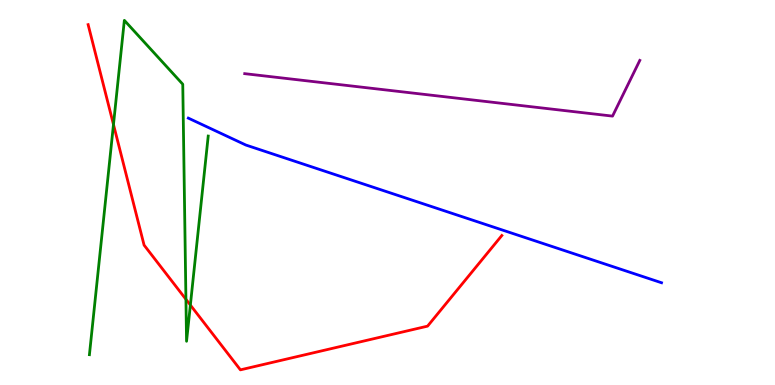[{'lines': ['blue', 'red'], 'intersections': []}, {'lines': ['green', 'red'], 'intersections': [{'x': 1.46, 'y': 6.77}, {'x': 2.4, 'y': 2.23}, {'x': 2.46, 'y': 2.08}]}, {'lines': ['purple', 'red'], 'intersections': []}, {'lines': ['blue', 'green'], 'intersections': []}, {'lines': ['blue', 'purple'], 'intersections': []}, {'lines': ['green', 'purple'], 'intersections': []}]